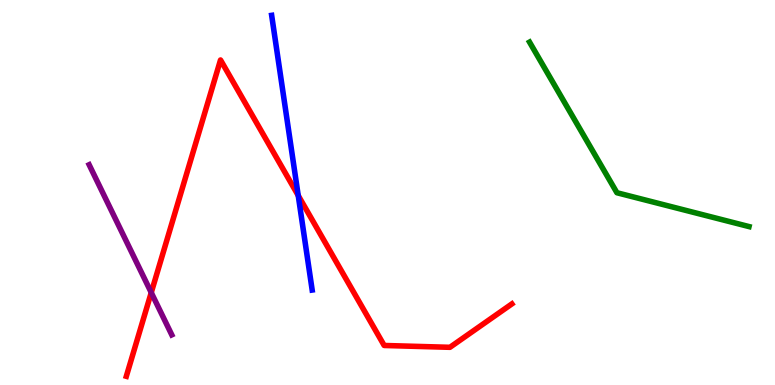[{'lines': ['blue', 'red'], 'intersections': [{'x': 3.85, 'y': 4.92}]}, {'lines': ['green', 'red'], 'intersections': []}, {'lines': ['purple', 'red'], 'intersections': [{'x': 1.95, 'y': 2.4}]}, {'lines': ['blue', 'green'], 'intersections': []}, {'lines': ['blue', 'purple'], 'intersections': []}, {'lines': ['green', 'purple'], 'intersections': []}]